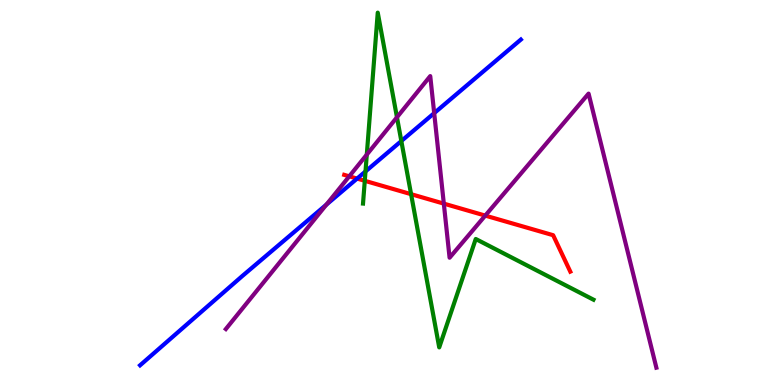[{'lines': ['blue', 'red'], 'intersections': [{'x': 4.61, 'y': 5.36}]}, {'lines': ['green', 'red'], 'intersections': [{'x': 4.71, 'y': 5.3}, {'x': 5.3, 'y': 4.96}]}, {'lines': ['purple', 'red'], 'intersections': [{'x': 4.51, 'y': 5.42}, {'x': 5.73, 'y': 4.71}, {'x': 6.26, 'y': 4.4}]}, {'lines': ['blue', 'green'], 'intersections': [{'x': 4.72, 'y': 5.55}, {'x': 5.18, 'y': 6.34}]}, {'lines': ['blue', 'purple'], 'intersections': [{'x': 4.21, 'y': 4.68}, {'x': 5.6, 'y': 7.06}]}, {'lines': ['green', 'purple'], 'intersections': [{'x': 4.73, 'y': 5.98}, {'x': 5.12, 'y': 6.95}]}]